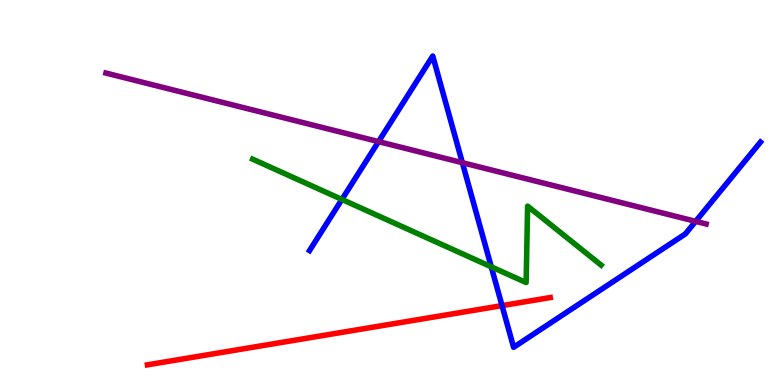[{'lines': ['blue', 'red'], 'intersections': [{'x': 6.48, 'y': 2.06}]}, {'lines': ['green', 'red'], 'intersections': []}, {'lines': ['purple', 'red'], 'intersections': []}, {'lines': ['blue', 'green'], 'intersections': [{'x': 4.41, 'y': 4.82}, {'x': 6.34, 'y': 3.07}]}, {'lines': ['blue', 'purple'], 'intersections': [{'x': 4.88, 'y': 6.32}, {'x': 5.97, 'y': 5.77}, {'x': 8.98, 'y': 4.25}]}, {'lines': ['green', 'purple'], 'intersections': []}]